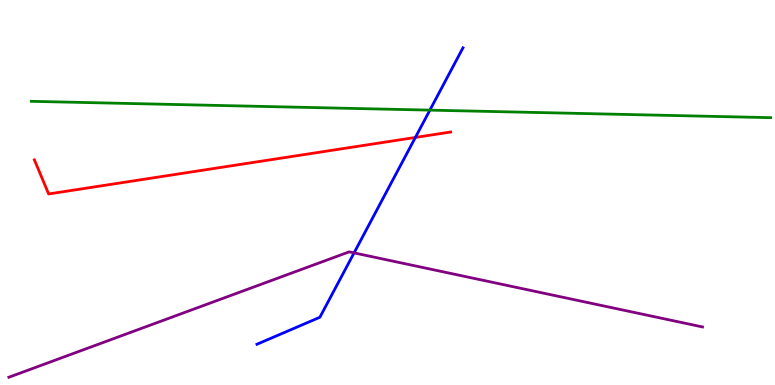[{'lines': ['blue', 'red'], 'intersections': [{'x': 5.36, 'y': 6.43}]}, {'lines': ['green', 'red'], 'intersections': []}, {'lines': ['purple', 'red'], 'intersections': []}, {'lines': ['blue', 'green'], 'intersections': [{'x': 5.55, 'y': 7.14}]}, {'lines': ['blue', 'purple'], 'intersections': [{'x': 4.57, 'y': 3.43}]}, {'lines': ['green', 'purple'], 'intersections': []}]